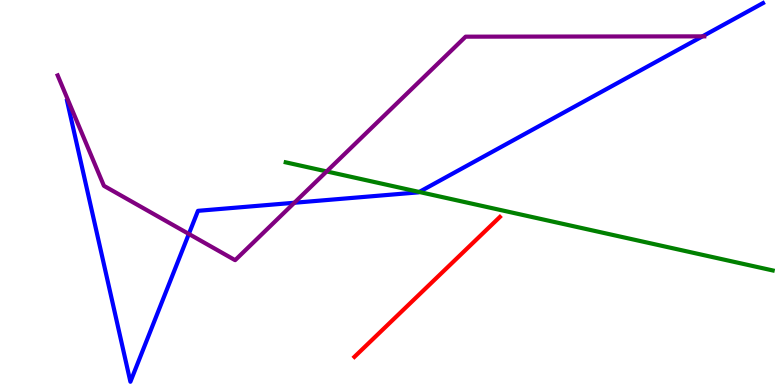[{'lines': ['blue', 'red'], 'intersections': []}, {'lines': ['green', 'red'], 'intersections': []}, {'lines': ['purple', 'red'], 'intersections': []}, {'lines': ['blue', 'green'], 'intersections': [{'x': 5.41, 'y': 5.01}]}, {'lines': ['blue', 'purple'], 'intersections': [{'x': 2.44, 'y': 3.92}, {'x': 3.8, 'y': 4.73}, {'x': 9.06, 'y': 9.06}]}, {'lines': ['green', 'purple'], 'intersections': [{'x': 4.22, 'y': 5.55}]}]